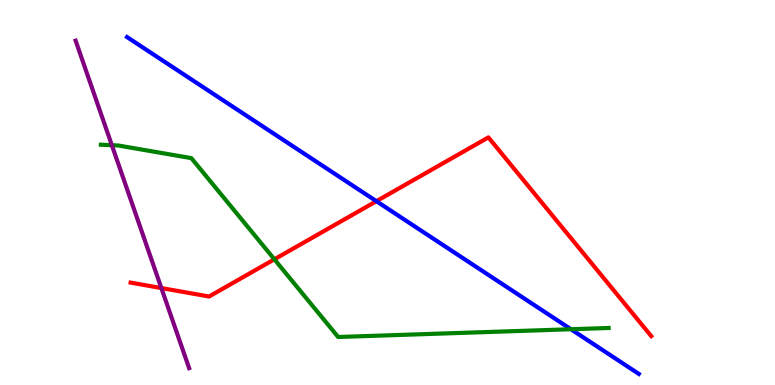[{'lines': ['blue', 'red'], 'intersections': [{'x': 4.86, 'y': 4.77}]}, {'lines': ['green', 'red'], 'intersections': [{'x': 3.54, 'y': 3.26}]}, {'lines': ['purple', 'red'], 'intersections': [{'x': 2.08, 'y': 2.52}]}, {'lines': ['blue', 'green'], 'intersections': [{'x': 7.37, 'y': 1.45}]}, {'lines': ['blue', 'purple'], 'intersections': []}, {'lines': ['green', 'purple'], 'intersections': [{'x': 1.44, 'y': 6.23}]}]